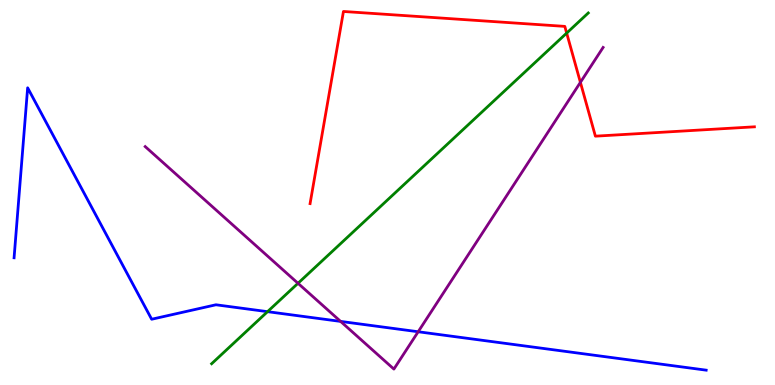[{'lines': ['blue', 'red'], 'intersections': []}, {'lines': ['green', 'red'], 'intersections': [{'x': 7.31, 'y': 9.14}]}, {'lines': ['purple', 'red'], 'intersections': [{'x': 7.49, 'y': 7.86}]}, {'lines': ['blue', 'green'], 'intersections': [{'x': 3.45, 'y': 1.9}]}, {'lines': ['blue', 'purple'], 'intersections': [{'x': 4.39, 'y': 1.65}, {'x': 5.4, 'y': 1.38}]}, {'lines': ['green', 'purple'], 'intersections': [{'x': 3.85, 'y': 2.64}]}]